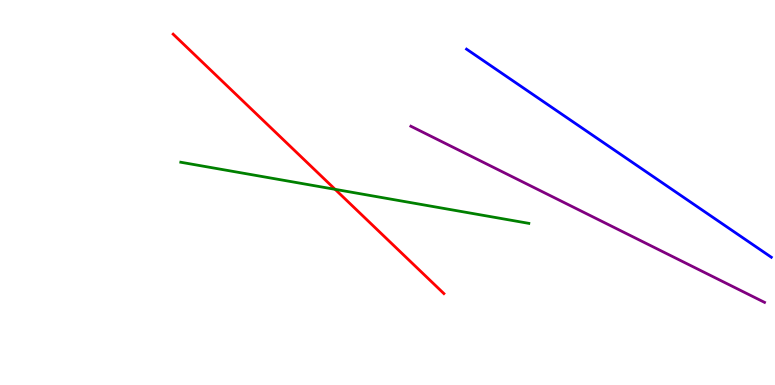[{'lines': ['blue', 'red'], 'intersections': []}, {'lines': ['green', 'red'], 'intersections': [{'x': 4.32, 'y': 5.08}]}, {'lines': ['purple', 'red'], 'intersections': []}, {'lines': ['blue', 'green'], 'intersections': []}, {'lines': ['blue', 'purple'], 'intersections': []}, {'lines': ['green', 'purple'], 'intersections': []}]